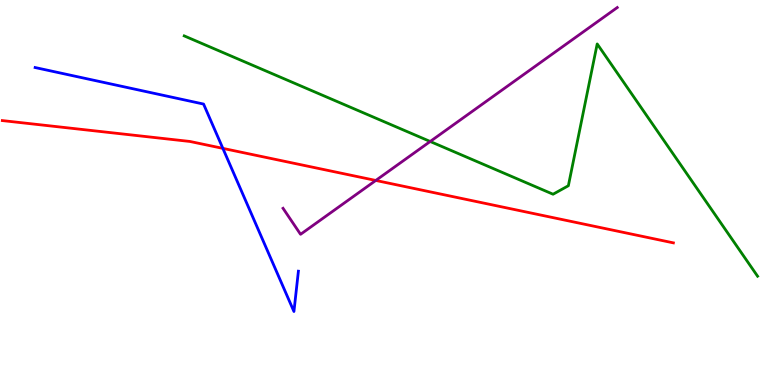[{'lines': ['blue', 'red'], 'intersections': [{'x': 2.88, 'y': 6.15}]}, {'lines': ['green', 'red'], 'intersections': []}, {'lines': ['purple', 'red'], 'intersections': [{'x': 4.85, 'y': 5.31}]}, {'lines': ['blue', 'green'], 'intersections': []}, {'lines': ['blue', 'purple'], 'intersections': []}, {'lines': ['green', 'purple'], 'intersections': [{'x': 5.55, 'y': 6.33}]}]